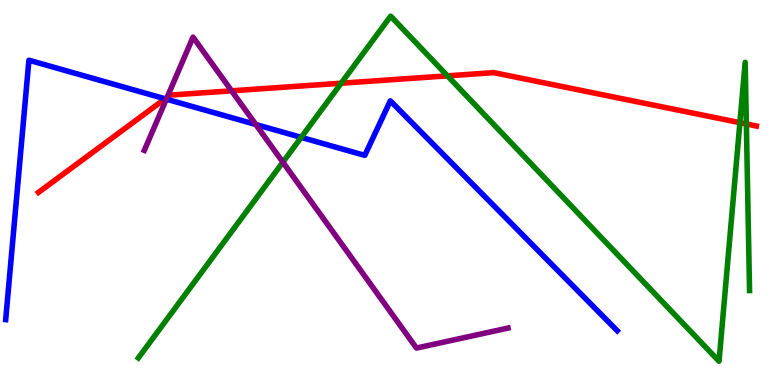[{'lines': ['blue', 'red'], 'intersections': [{'x': 2.13, 'y': 7.43}]}, {'lines': ['green', 'red'], 'intersections': [{'x': 4.4, 'y': 7.84}, {'x': 5.77, 'y': 8.03}, {'x': 9.55, 'y': 6.81}, {'x': 9.63, 'y': 6.78}]}, {'lines': ['purple', 'red'], 'intersections': [{'x': 2.16, 'y': 7.47}, {'x': 2.99, 'y': 7.64}]}, {'lines': ['blue', 'green'], 'intersections': [{'x': 3.89, 'y': 6.43}]}, {'lines': ['blue', 'purple'], 'intersections': [{'x': 2.15, 'y': 7.42}, {'x': 3.3, 'y': 6.77}]}, {'lines': ['green', 'purple'], 'intersections': [{'x': 3.65, 'y': 5.79}]}]